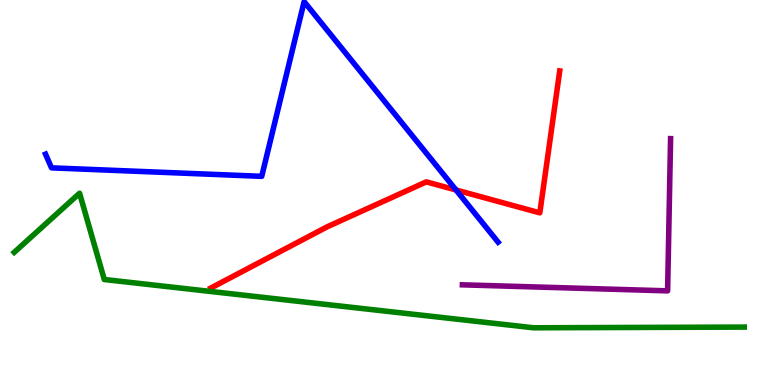[{'lines': ['blue', 'red'], 'intersections': [{'x': 5.88, 'y': 5.07}]}, {'lines': ['green', 'red'], 'intersections': []}, {'lines': ['purple', 'red'], 'intersections': []}, {'lines': ['blue', 'green'], 'intersections': []}, {'lines': ['blue', 'purple'], 'intersections': []}, {'lines': ['green', 'purple'], 'intersections': []}]